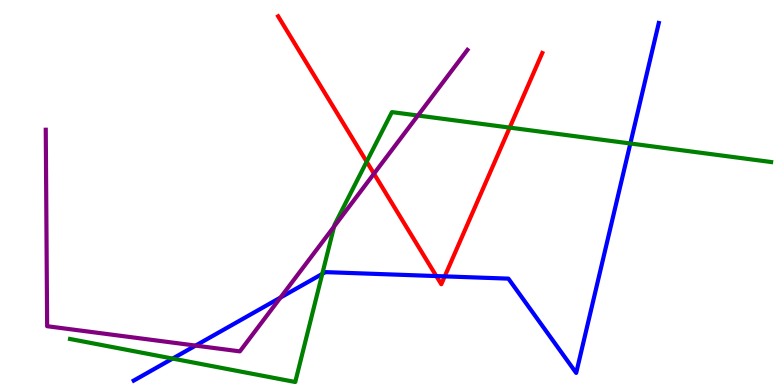[{'lines': ['blue', 'red'], 'intersections': [{'x': 5.63, 'y': 2.83}, {'x': 5.74, 'y': 2.82}]}, {'lines': ['green', 'red'], 'intersections': [{'x': 4.73, 'y': 5.8}, {'x': 6.58, 'y': 6.69}]}, {'lines': ['purple', 'red'], 'intersections': [{'x': 4.83, 'y': 5.49}]}, {'lines': ['blue', 'green'], 'intersections': [{'x': 2.23, 'y': 0.686}, {'x': 4.16, 'y': 2.89}, {'x': 8.13, 'y': 6.27}]}, {'lines': ['blue', 'purple'], 'intersections': [{'x': 2.52, 'y': 1.02}, {'x': 3.62, 'y': 2.27}]}, {'lines': ['green', 'purple'], 'intersections': [{'x': 4.31, 'y': 4.12}, {'x': 5.39, 'y': 7.0}]}]